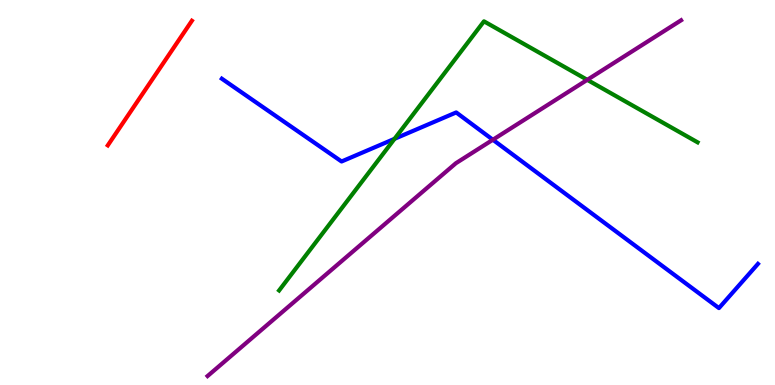[{'lines': ['blue', 'red'], 'intersections': []}, {'lines': ['green', 'red'], 'intersections': []}, {'lines': ['purple', 'red'], 'intersections': []}, {'lines': ['blue', 'green'], 'intersections': [{'x': 5.09, 'y': 6.39}]}, {'lines': ['blue', 'purple'], 'intersections': [{'x': 6.36, 'y': 6.37}]}, {'lines': ['green', 'purple'], 'intersections': [{'x': 7.58, 'y': 7.93}]}]